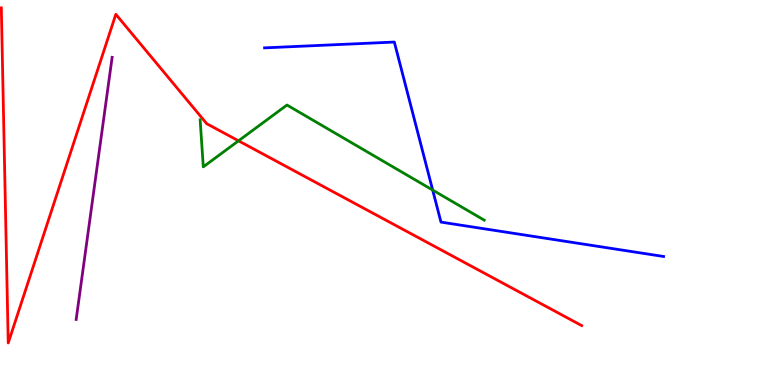[{'lines': ['blue', 'red'], 'intersections': []}, {'lines': ['green', 'red'], 'intersections': [{'x': 3.08, 'y': 6.34}]}, {'lines': ['purple', 'red'], 'intersections': []}, {'lines': ['blue', 'green'], 'intersections': [{'x': 5.58, 'y': 5.06}]}, {'lines': ['blue', 'purple'], 'intersections': []}, {'lines': ['green', 'purple'], 'intersections': []}]